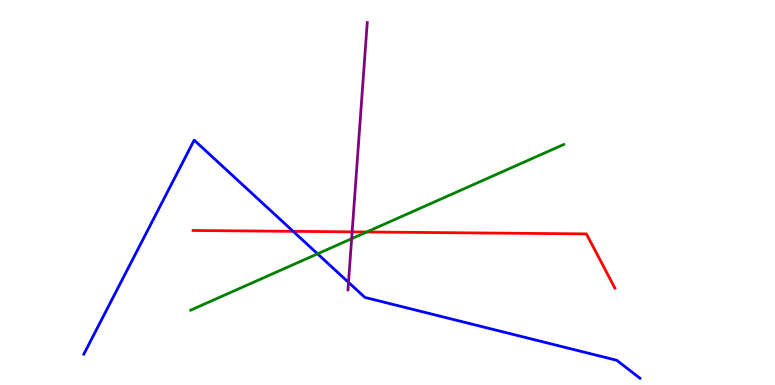[{'lines': ['blue', 'red'], 'intersections': [{'x': 3.78, 'y': 3.99}]}, {'lines': ['green', 'red'], 'intersections': [{'x': 4.73, 'y': 3.97}]}, {'lines': ['purple', 'red'], 'intersections': [{'x': 4.54, 'y': 3.98}]}, {'lines': ['blue', 'green'], 'intersections': [{'x': 4.1, 'y': 3.41}]}, {'lines': ['blue', 'purple'], 'intersections': [{'x': 4.5, 'y': 2.67}]}, {'lines': ['green', 'purple'], 'intersections': [{'x': 4.54, 'y': 3.8}]}]